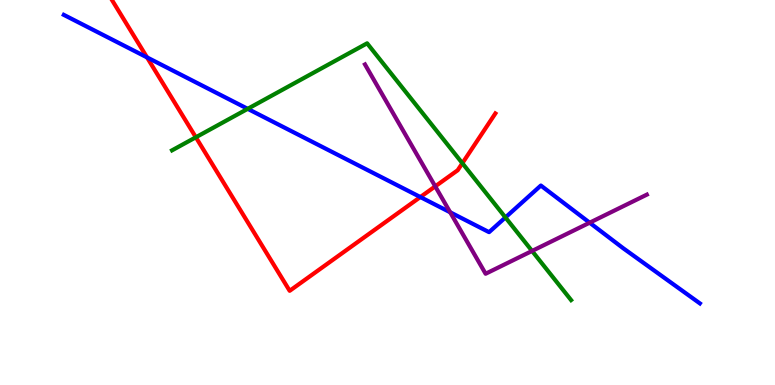[{'lines': ['blue', 'red'], 'intersections': [{'x': 1.9, 'y': 8.51}, {'x': 5.42, 'y': 4.88}]}, {'lines': ['green', 'red'], 'intersections': [{'x': 2.53, 'y': 6.43}, {'x': 5.97, 'y': 5.76}]}, {'lines': ['purple', 'red'], 'intersections': [{'x': 5.62, 'y': 5.16}]}, {'lines': ['blue', 'green'], 'intersections': [{'x': 3.2, 'y': 7.17}, {'x': 6.52, 'y': 4.35}]}, {'lines': ['blue', 'purple'], 'intersections': [{'x': 5.81, 'y': 4.49}, {'x': 7.61, 'y': 4.22}]}, {'lines': ['green', 'purple'], 'intersections': [{'x': 6.87, 'y': 3.48}]}]